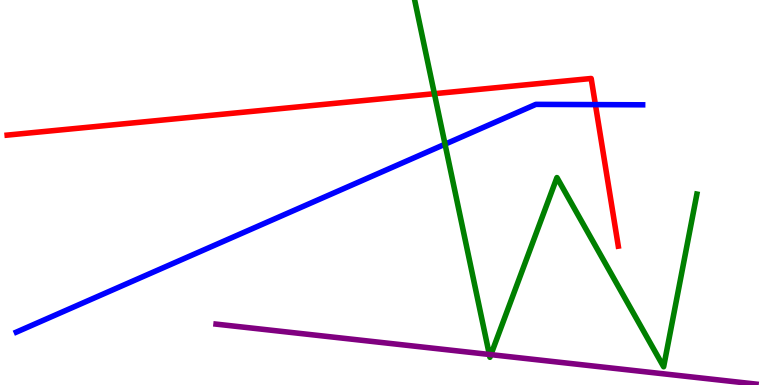[{'lines': ['blue', 'red'], 'intersections': [{'x': 7.68, 'y': 7.28}]}, {'lines': ['green', 'red'], 'intersections': [{'x': 5.61, 'y': 7.57}]}, {'lines': ['purple', 'red'], 'intersections': []}, {'lines': ['blue', 'green'], 'intersections': [{'x': 5.74, 'y': 6.25}]}, {'lines': ['blue', 'purple'], 'intersections': []}, {'lines': ['green', 'purple'], 'intersections': [{'x': 6.31, 'y': 0.793}, {'x': 6.33, 'y': 0.788}]}]